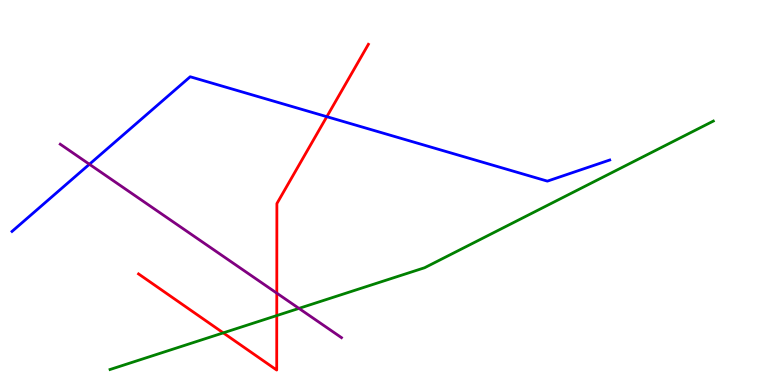[{'lines': ['blue', 'red'], 'intersections': [{'x': 4.22, 'y': 6.97}]}, {'lines': ['green', 'red'], 'intersections': [{'x': 2.88, 'y': 1.35}, {'x': 3.57, 'y': 1.8}]}, {'lines': ['purple', 'red'], 'intersections': [{'x': 3.57, 'y': 2.39}]}, {'lines': ['blue', 'green'], 'intersections': []}, {'lines': ['blue', 'purple'], 'intersections': [{'x': 1.15, 'y': 5.73}]}, {'lines': ['green', 'purple'], 'intersections': [{'x': 3.86, 'y': 1.99}]}]